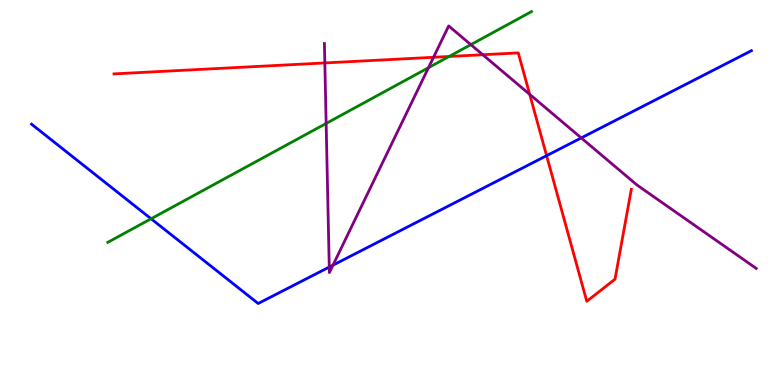[{'lines': ['blue', 'red'], 'intersections': [{'x': 7.05, 'y': 5.96}]}, {'lines': ['green', 'red'], 'intersections': [{'x': 5.79, 'y': 8.53}]}, {'lines': ['purple', 'red'], 'intersections': [{'x': 4.19, 'y': 8.37}, {'x': 5.59, 'y': 8.51}, {'x': 6.23, 'y': 8.58}, {'x': 6.83, 'y': 7.55}]}, {'lines': ['blue', 'green'], 'intersections': [{'x': 1.95, 'y': 4.32}]}, {'lines': ['blue', 'purple'], 'intersections': [{'x': 4.25, 'y': 3.06}, {'x': 4.3, 'y': 3.11}, {'x': 7.5, 'y': 6.42}]}, {'lines': ['green', 'purple'], 'intersections': [{'x': 4.21, 'y': 6.79}, {'x': 5.53, 'y': 8.24}, {'x': 6.08, 'y': 8.84}]}]